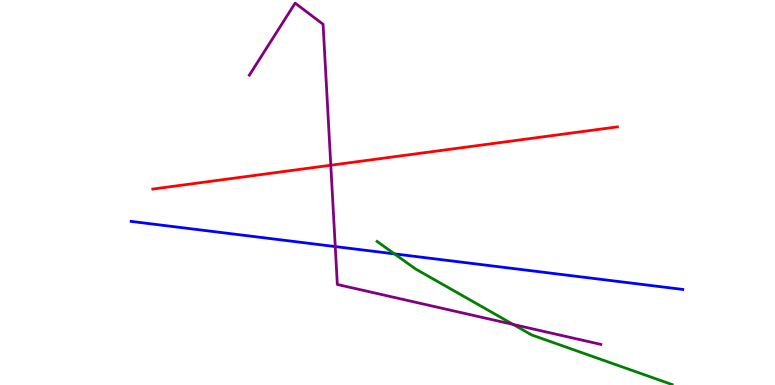[{'lines': ['blue', 'red'], 'intersections': []}, {'lines': ['green', 'red'], 'intersections': []}, {'lines': ['purple', 'red'], 'intersections': [{'x': 4.27, 'y': 5.71}]}, {'lines': ['blue', 'green'], 'intersections': [{'x': 5.09, 'y': 3.41}]}, {'lines': ['blue', 'purple'], 'intersections': [{'x': 4.33, 'y': 3.6}]}, {'lines': ['green', 'purple'], 'intersections': [{'x': 6.62, 'y': 1.57}]}]